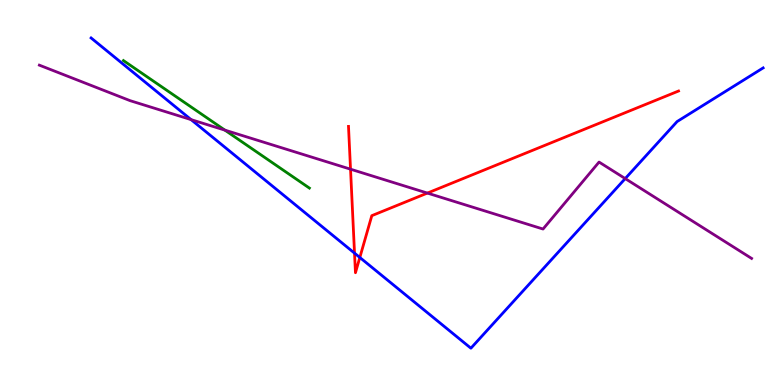[{'lines': ['blue', 'red'], 'intersections': [{'x': 4.57, 'y': 3.42}, {'x': 4.64, 'y': 3.31}]}, {'lines': ['green', 'red'], 'intersections': []}, {'lines': ['purple', 'red'], 'intersections': [{'x': 4.52, 'y': 5.61}, {'x': 5.51, 'y': 4.98}]}, {'lines': ['blue', 'green'], 'intersections': []}, {'lines': ['blue', 'purple'], 'intersections': [{'x': 2.47, 'y': 6.89}, {'x': 8.07, 'y': 5.36}]}, {'lines': ['green', 'purple'], 'intersections': [{'x': 2.9, 'y': 6.62}]}]